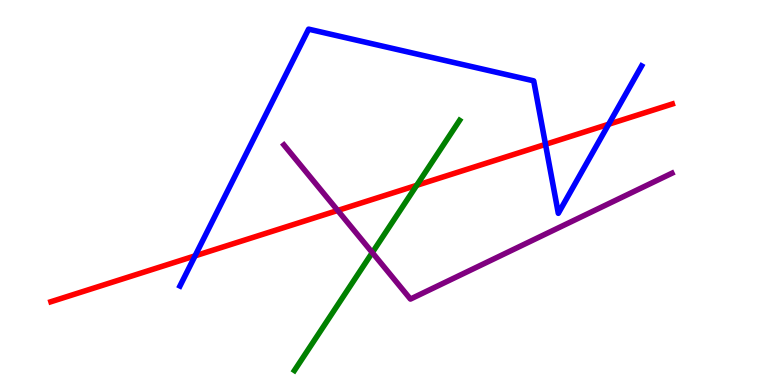[{'lines': ['blue', 'red'], 'intersections': [{'x': 2.52, 'y': 3.35}, {'x': 7.04, 'y': 6.25}, {'x': 7.85, 'y': 6.77}]}, {'lines': ['green', 'red'], 'intersections': [{'x': 5.38, 'y': 5.19}]}, {'lines': ['purple', 'red'], 'intersections': [{'x': 4.36, 'y': 4.53}]}, {'lines': ['blue', 'green'], 'intersections': []}, {'lines': ['blue', 'purple'], 'intersections': []}, {'lines': ['green', 'purple'], 'intersections': [{'x': 4.8, 'y': 3.44}]}]